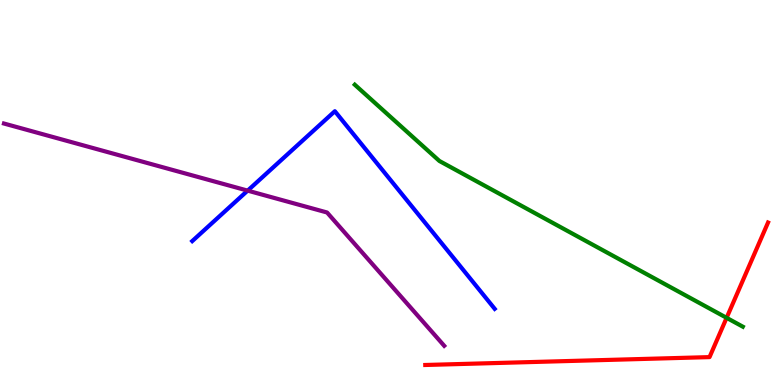[{'lines': ['blue', 'red'], 'intersections': []}, {'lines': ['green', 'red'], 'intersections': [{'x': 9.38, 'y': 1.74}]}, {'lines': ['purple', 'red'], 'intersections': []}, {'lines': ['blue', 'green'], 'intersections': []}, {'lines': ['blue', 'purple'], 'intersections': [{'x': 3.2, 'y': 5.05}]}, {'lines': ['green', 'purple'], 'intersections': []}]